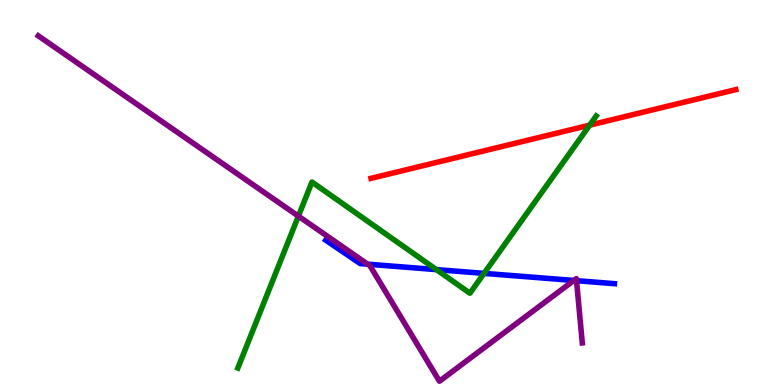[{'lines': ['blue', 'red'], 'intersections': []}, {'lines': ['green', 'red'], 'intersections': [{'x': 7.61, 'y': 6.75}]}, {'lines': ['purple', 'red'], 'intersections': []}, {'lines': ['blue', 'green'], 'intersections': [{'x': 5.63, 'y': 3.0}, {'x': 6.25, 'y': 2.9}]}, {'lines': ['blue', 'purple'], 'intersections': [{'x': 4.74, 'y': 3.14}, {'x': 7.4, 'y': 2.72}, {'x': 7.44, 'y': 2.71}]}, {'lines': ['green', 'purple'], 'intersections': [{'x': 3.85, 'y': 4.39}]}]